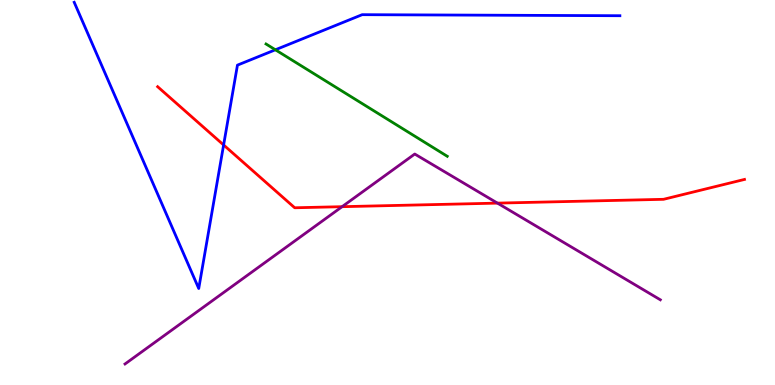[{'lines': ['blue', 'red'], 'intersections': [{'x': 2.89, 'y': 6.23}]}, {'lines': ['green', 'red'], 'intersections': []}, {'lines': ['purple', 'red'], 'intersections': [{'x': 4.41, 'y': 4.63}, {'x': 6.42, 'y': 4.72}]}, {'lines': ['blue', 'green'], 'intersections': [{'x': 3.55, 'y': 8.71}]}, {'lines': ['blue', 'purple'], 'intersections': []}, {'lines': ['green', 'purple'], 'intersections': []}]